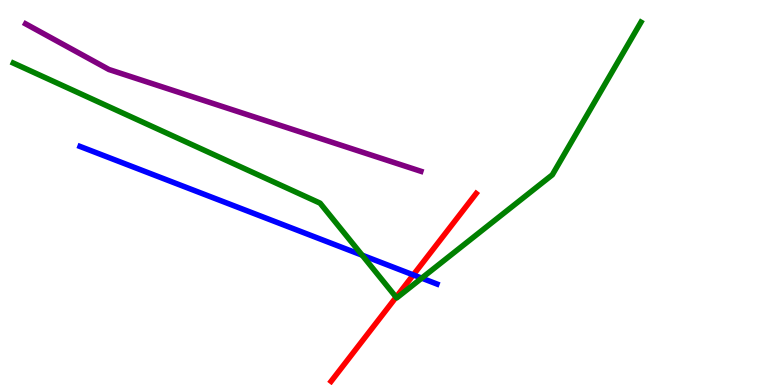[{'lines': ['blue', 'red'], 'intersections': [{'x': 5.33, 'y': 2.86}]}, {'lines': ['green', 'red'], 'intersections': [{'x': 5.11, 'y': 2.28}]}, {'lines': ['purple', 'red'], 'intersections': []}, {'lines': ['blue', 'green'], 'intersections': [{'x': 4.67, 'y': 3.37}, {'x': 5.44, 'y': 2.78}]}, {'lines': ['blue', 'purple'], 'intersections': []}, {'lines': ['green', 'purple'], 'intersections': []}]